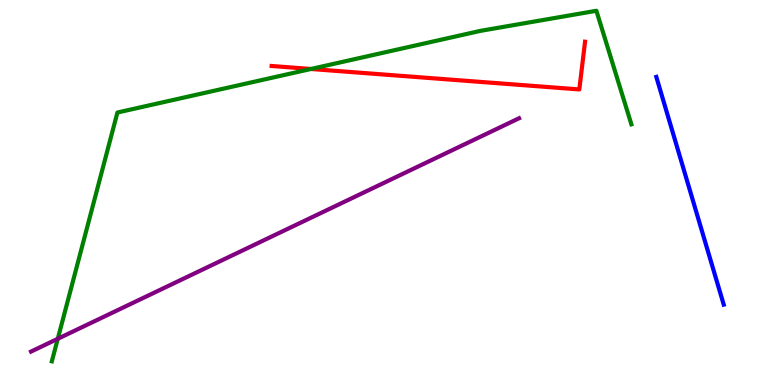[{'lines': ['blue', 'red'], 'intersections': []}, {'lines': ['green', 'red'], 'intersections': [{'x': 4.01, 'y': 8.21}]}, {'lines': ['purple', 'red'], 'intersections': []}, {'lines': ['blue', 'green'], 'intersections': []}, {'lines': ['blue', 'purple'], 'intersections': []}, {'lines': ['green', 'purple'], 'intersections': [{'x': 0.746, 'y': 1.2}]}]